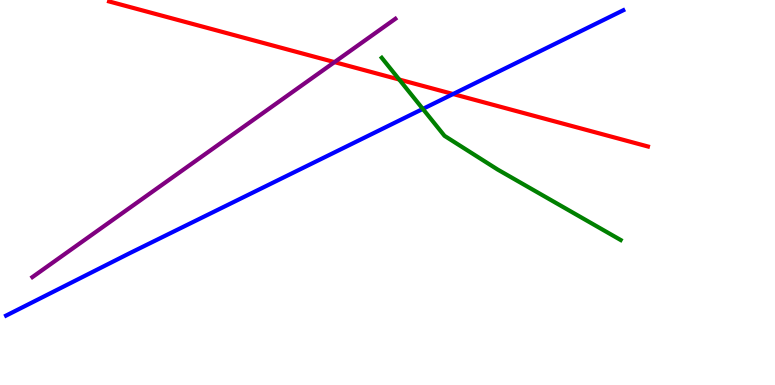[{'lines': ['blue', 'red'], 'intersections': [{'x': 5.85, 'y': 7.56}]}, {'lines': ['green', 'red'], 'intersections': [{'x': 5.15, 'y': 7.93}]}, {'lines': ['purple', 'red'], 'intersections': [{'x': 4.32, 'y': 8.39}]}, {'lines': ['blue', 'green'], 'intersections': [{'x': 5.46, 'y': 7.17}]}, {'lines': ['blue', 'purple'], 'intersections': []}, {'lines': ['green', 'purple'], 'intersections': []}]